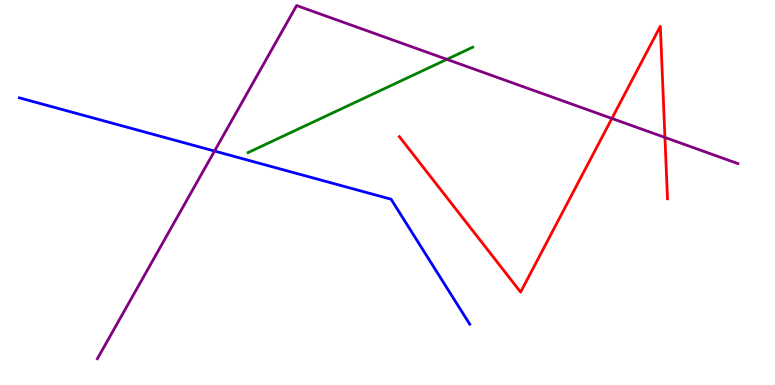[{'lines': ['blue', 'red'], 'intersections': []}, {'lines': ['green', 'red'], 'intersections': []}, {'lines': ['purple', 'red'], 'intersections': [{'x': 7.9, 'y': 6.92}, {'x': 8.58, 'y': 6.43}]}, {'lines': ['blue', 'green'], 'intersections': []}, {'lines': ['blue', 'purple'], 'intersections': [{'x': 2.77, 'y': 6.08}]}, {'lines': ['green', 'purple'], 'intersections': [{'x': 5.77, 'y': 8.46}]}]